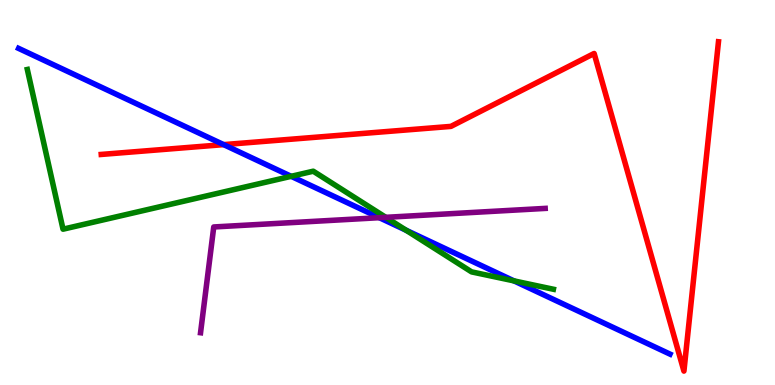[{'lines': ['blue', 'red'], 'intersections': [{'x': 2.89, 'y': 6.24}]}, {'lines': ['green', 'red'], 'intersections': []}, {'lines': ['purple', 'red'], 'intersections': []}, {'lines': ['blue', 'green'], 'intersections': [{'x': 3.76, 'y': 5.42}, {'x': 5.24, 'y': 4.02}, {'x': 6.63, 'y': 2.7}]}, {'lines': ['blue', 'purple'], 'intersections': [{'x': 4.89, 'y': 4.35}]}, {'lines': ['green', 'purple'], 'intersections': [{'x': 4.98, 'y': 4.36}]}]